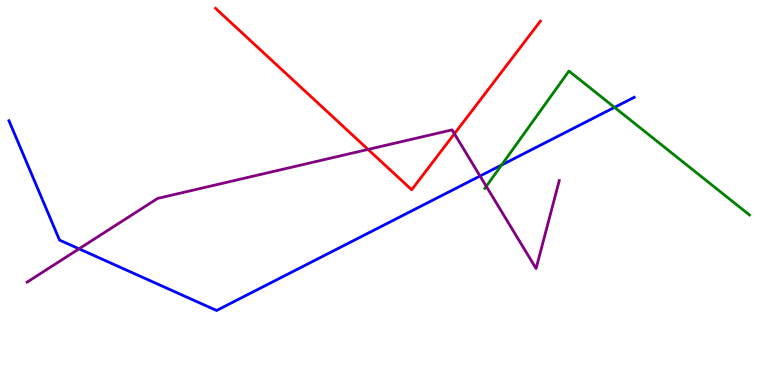[{'lines': ['blue', 'red'], 'intersections': []}, {'lines': ['green', 'red'], 'intersections': []}, {'lines': ['purple', 'red'], 'intersections': [{'x': 4.75, 'y': 6.12}, {'x': 5.86, 'y': 6.53}]}, {'lines': ['blue', 'green'], 'intersections': [{'x': 6.47, 'y': 5.71}, {'x': 7.93, 'y': 7.21}]}, {'lines': ['blue', 'purple'], 'intersections': [{'x': 1.02, 'y': 3.54}, {'x': 6.19, 'y': 5.43}]}, {'lines': ['green', 'purple'], 'intersections': [{'x': 6.27, 'y': 5.16}]}]